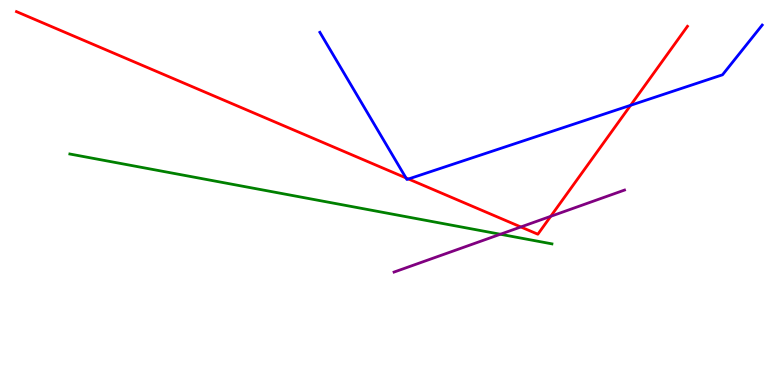[{'lines': ['blue', 'red'], 'intersections': [{'x': 5.24, 'y': 5.38}, {'x': 5.27, 'y': 5.35}, {'x': 8.14, 'y': 7.27}]}, {'lines': ['green', 'red'], 'intersections': []}, {'lines': ['purple', 'red'], 'intersections': [{'x': 6.72, 'y': 4.1}, {'x': 7.11, 'y': 4.38}]}, {'lines': ['blue', 'green'], 'intersections': []}, {'lines': ['blue', 'purple'], 'intersections': []}, {'lines': ['green', 'purple'], 'intersections': [{'x': 6.46, 'y': 3.92}]}]